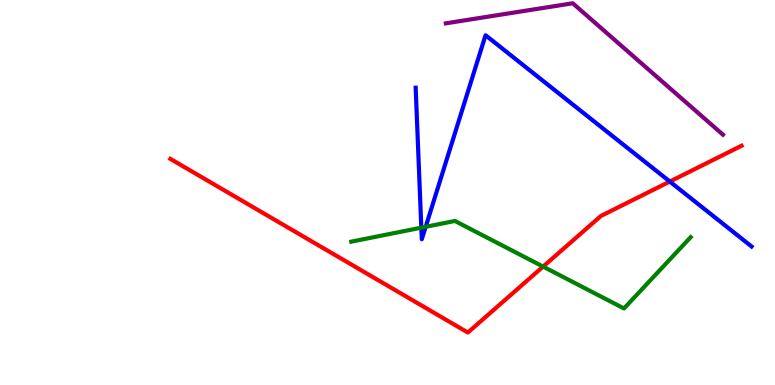[{'lines': ['blue', 'red'], 'intersections': [{'x': 8.64, 'y': 5.28}]}, {'lines': ['green', 'red'], 'intersections': [{'x': 7.01, 'y': 3.08}]}, {'lines': ['purple', 'red'], 'intersections': []}, {'lines': ['blue', 'green'], 'intersections': [{'x': 5.44, 'y': 4.09}, {'x': 5.49, 'y': 4.11}]}, {'lines': ['blue', 'purple'], 'intersections': []}, {'lines': ['green', 'purple'], 'intersections': []}]